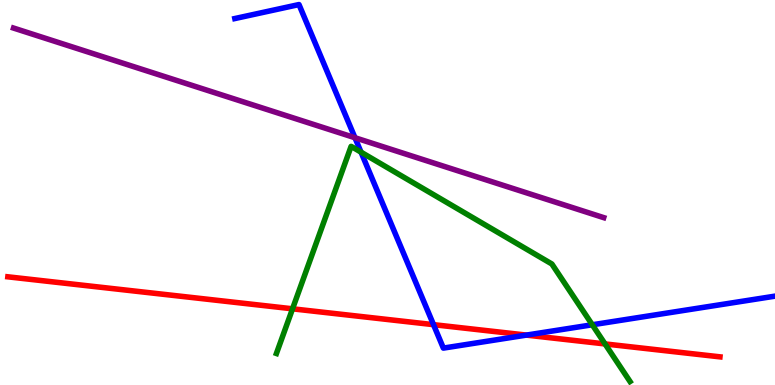[{'lines': ['blue', 'red'], 'intersections': [{'x': 5.59, 'y': 1.57}, {'x': 6.79, 'y': 1.3}]}, {'lines': ['green', 'red'], 'intersections': [{'x': 3.77, 'y': 1.98}, {'x': 7.81, 'y': 1.07}]}, {'lines': ['purple', 'red'], 'intersections': []}, {'lines': ['blue', 'green'], 'intersections': [{'x': 4.66, 'y': 6.05}, {'x': 7.64, 'y': 1.56}]}, {'lines': ['blue', 'purple'], 'intersections': [{'x': 4.58, 'y': 6.42}]}, {'lines': ['green', 'purple'], 'intersections': []}]